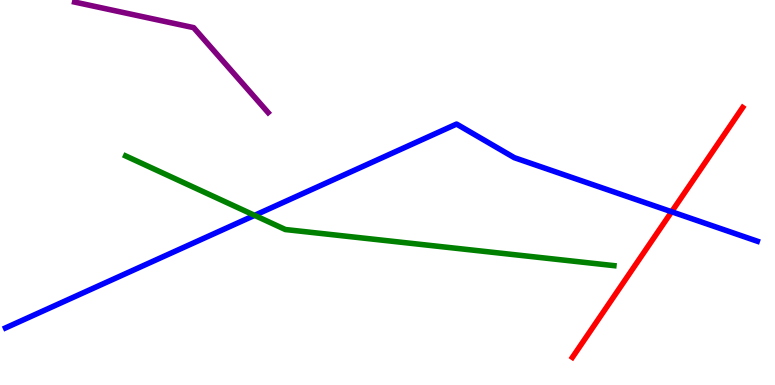[{'lines': ['blue', 'red'], 'intersections': [{'x': 8.67, 'y': 4.5}]}, {'lines': ['green', 'red'], 'intersections': []}, {'lines': ['purple', 'red'], 'intersections': []}, {'lines': ['blue', 'green'], 'intersections': [{'x': 3.29, 'y': 4.41}]}, {'lines': ['blue', 'purple'], 'intersections': []}, {'lines': ['green', 'purple'], 'intersections': []}]